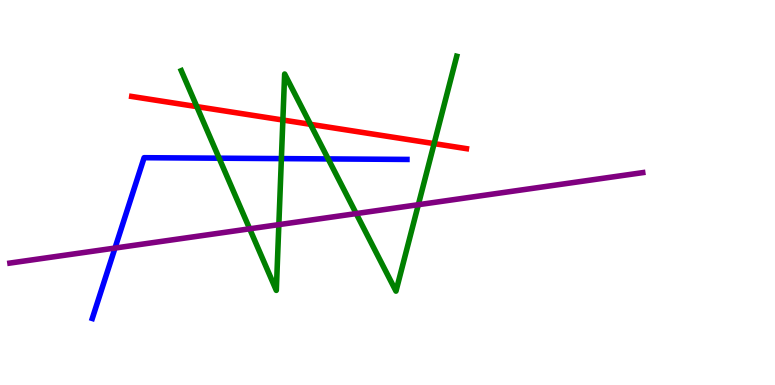[{'lines': ['blue', 'red'], 'intersections': []}, {'lines': ['green', 'red'], 'intersections': [{'x': 2.54, 'y': 7.23}, {'x': 3.65, 'y': 6.88}, {'x': 4.01, 'y': 6.77}, {'x': 5.6, 'y': 6.27}]}, {'lines': ['purple', 'red'], 'intersections': []}, {'lines': ['blue', 'green'], 'intersections': [{'x': 2.83, 'y': 5.89}, {'x': 3.63, 'y': 5.88}, {'x': 4.23, 'y': 5.87}]}, {'lines': ['blue', 'purple'], 'intersections': [{'x': 1.48, 'y': 3.56}]}, {'lines': ['green', 'purple'], 'intersections': [{'x': 3.22, 'y': 4.06}, {'x': 3.6, 'y': 4.17}, {'x': 4.6, 'y': 4.45}, {'x': 5.4, 'y': 4.68}]}]